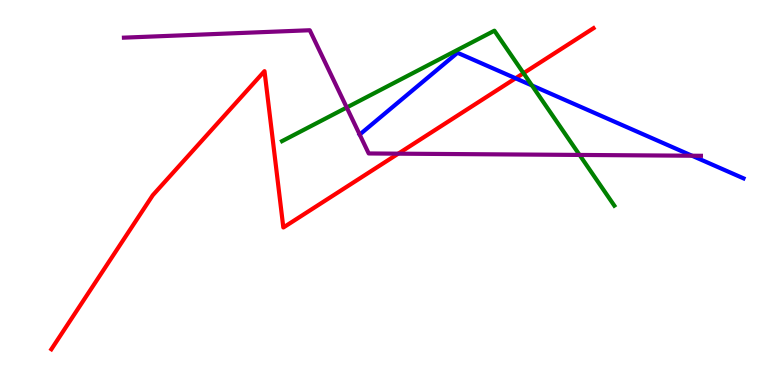[{'lines': ['blue', 'red'], 'intersections': [{'x': 6.65, 'y': 7.97}]}, {'lines': ['green', 'red'], 'intersections': [{'x': 6.76, 'y': 8.1}]}, {'lines': ['purple', 'red'], 'intersections': [{'x': 5.14, 'y': 6.01}]}, {'lines': ['blue', 'green'], 'intersections': [{'x': 6.86, 'y': 7.78}]}, {'lines': ['blue', 'purple'], 'intersections': [{'x': 4.64, 'y': 6.5}, {'x': 8.93, 'y': 5.96}]}, {'lines': ['green', 'purple'], 'intersections': [{'x': 4.47, 'y': 7.21}, {'x': 7.48, 'y': 5.98}]}]